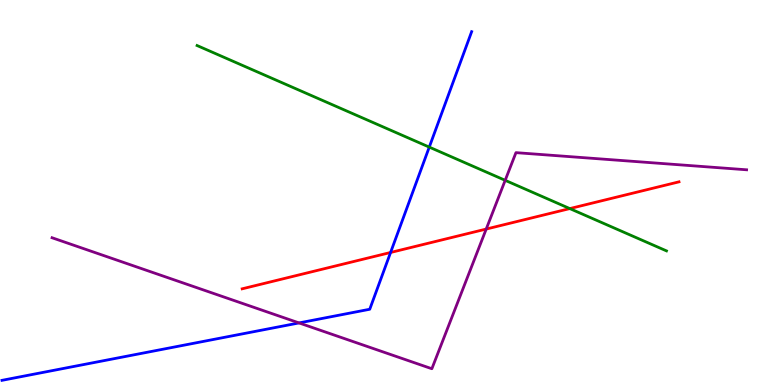[{'lines': ['blue', 'red'], 'intersections': [{'x': 5.04, 'y': 3.44}]}, {'lines': ['green', 'red'], 'intersections': [{'x': 7.35, 'y': 4.58}]}, {'lines': ['purple', 'red'], 'intersections': [{'x': 6.27, 'y': 4.05}]}, {'lines': ['blue', 'green'], 'intersections': [{'x': 5.54, 'y': 6.18}]}, {'lines': ['blue', 'purple'], 'intersections': [{'x': 3.86, 'y': 1.61}]}, {'lines': ['green', 'purple'], 'intersections': [{'x': 6.52, 'y': 5.32}]}]